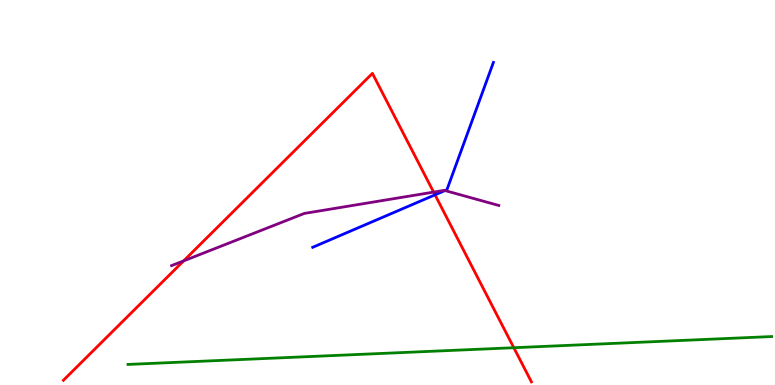[{'lines': ['blue', 'red'], 'intersections': [{'x': 5.61, 'y': 4.94}]}, {'lines': ['green', 'red'], 'intersections': [{'x': 6.63, 'y': 0.968}]}, {'lines': ['purple', 'red'], 'intersections': [{'x': 2.37, 'y': 3.22}, {'x': 5.59, 'y': 5.01}]}, {'lines': ['blue', 'green'], 'intersections': []}, {'lines': ['blue', 'purple'], 'intersections': [{'x': 5.74, 'y': 5.05}]}, {'lines': ['green', 'purple'], 'intersections': []}]